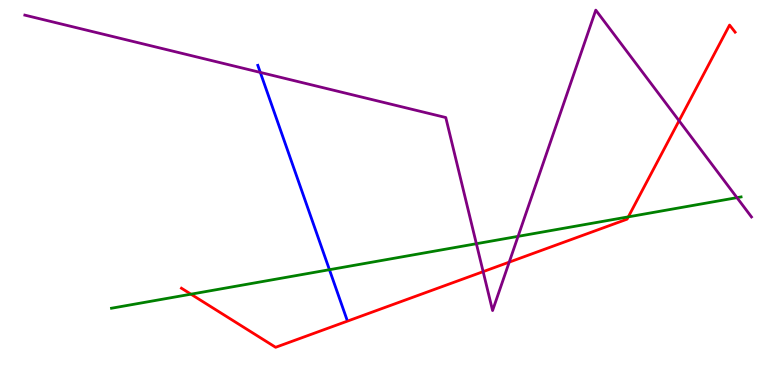[{'lines': ['blue', 'red'], 'intersections': []}, {'lines': ['green', 'red'], 'intersections': [{'x': 2.46, 'y': 2.36}, {'x': 8.11, 'y': 4.37}]}, {'lines': ['purple', 'red'], 'intersections': [{'x': 6.23, 'y': 2.94}, {'x': 6.57, 'y': 3.19}, {'x': 8.76, 'y': 6.86}]}, {'lines': ['blue', 'green'], 'intersections': [{'x': 4.25, 'y': 2.99}]}, {'lines': ['blue', 'purple'], 'intersections': [{'x': 3.36, 'y': 8.12}]}, {'lines': ['green', 'purple'], 'intersections': [{'x': 6.15, 'y': 3.67}, {'x': 6.68, 'y': 3.86}, {'x': 9.51, 'y': 4.87}]}]